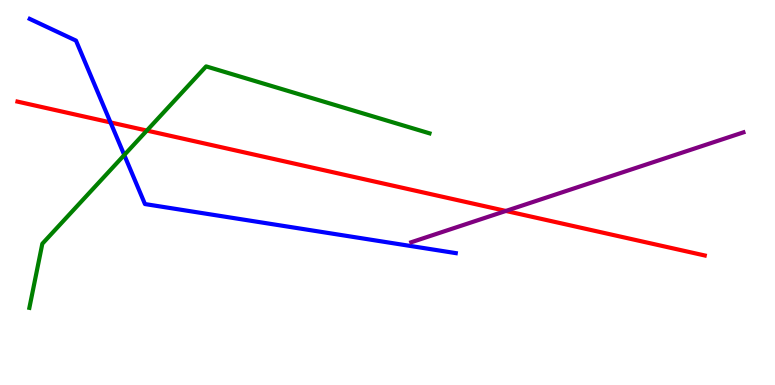[{'lines': ['blue', 'red'], 'intersections': [{'x': 1.43, 'y': 6.82}]}, {'lines': ['green', 'red'], 'intersections': [{'x': 1.89, 'y': 6.61}]}, {'lines': ['purple', 'red'], 'intersections': [{'x': 6.53, 'y': 4.52}]}, {'lines': ['blue', 'green'], 'intersections': [{'x': 1.6, 'y': 5.97}]}, {'lines': ['blue', 'purple'], 'intersections': []}, {'lines': ['green', 'purple'], 'intersections': []}]